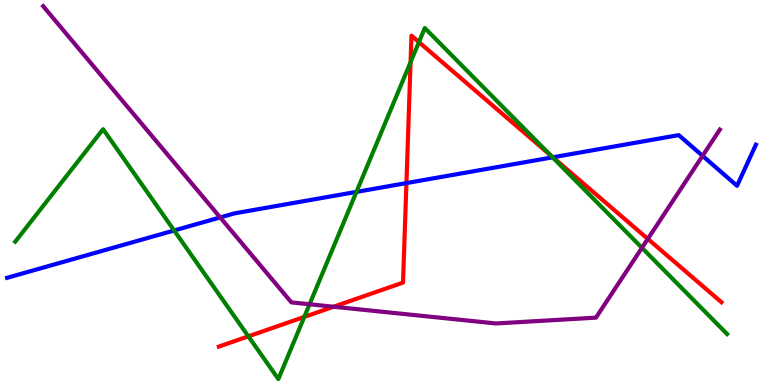[{'lines': ['blue', 'red'], 'intersections': [{'x': 5.24, 'y': 5.24}, {'x': 7.13, 'y': 5.91}]}, {'lines': ['green', 'red'], 'intersections': [{'x': 3.2, 'y': 1.26}, {'x': 3.93, 'y': 1.77}, {'x': 5.3, 'y': 8.39}, {'x': 5.41, 'y': 8.91}, {'x': 7.1, 'y': 5.97}]}, {'lines': ['purple', 'red'], 'intersections': [{'x': 4.3, 'y': 2.03}, {'x': 8.36, 'y': 3.79}]}, {'lines': ['blue', 'green'], 'intersections': [{'x': 2.25, 'y': 4.01}, {'x': 4.6, 'y': 5.02}, {'x': 7.13, 'y': 5.91}]}, {'lines': ['blue', 'purple'], 'intersections': [{'x': 2.84, 'y': 4.35}, {'x': 9.07, 'y': 5.95}]}, {'lines': ['green', 'purple'], 'intersections': [{'x': 3.99, 'y': 2.1}, {'x': 8.28, 'y': 3.56}]}]